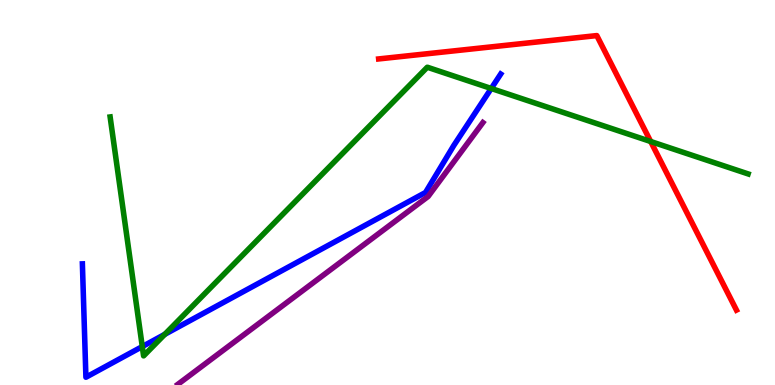[{'lines': ['blue', 'red'], 'intersections': []}, {'lines': ['green', 'red'], 'intersections': [{'x': 8.4, 'y': 6.32}]}, {'lines': ['purple', 'red'], 'intersections': []}, {'lines': ['blue', 'green'], 'intersections': [{'x': 1.84, 'y': 0.998}, {'x': 2.13, 'y': 1.32}, {'x': 6.34, 'y': 7.7}]}, {'lines': ['blue', 'purple'], 'intersections': []}, {'lines': ['green', 'purple'], 'intersections': []}]